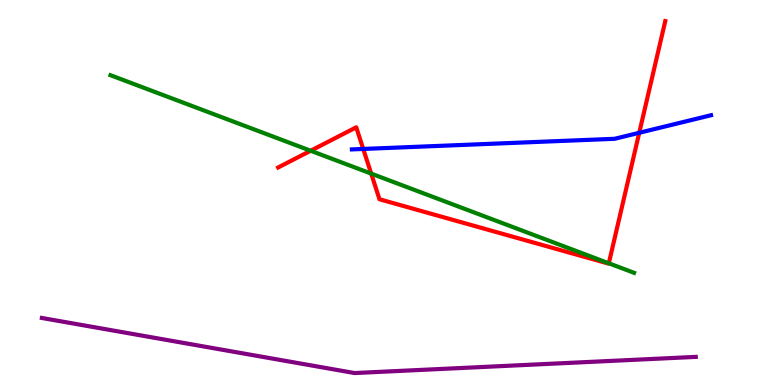[{'lines': ['blue', 'red'], 'intersections': [{'x': 4.69, 'y': 6.13}, {'x': 8.25, 'y': 6.55}]}, {'lines': ['green', 'red'], 'intersections': [{'x': 4.01, 'y': 6.08}, {'x': 4.79, 'y': 5.49}, {'x': 7.86, 'y': 3.16}]}, {'lines': ['purple', 'red'], 'intersections': []}, {'lines': ['blue', 'green'], 'intersections': []}, {'lines': ['blue', 'purple'], 'intersections': []}, {'lines': ['green', 'purple'], 'intersections': []}]